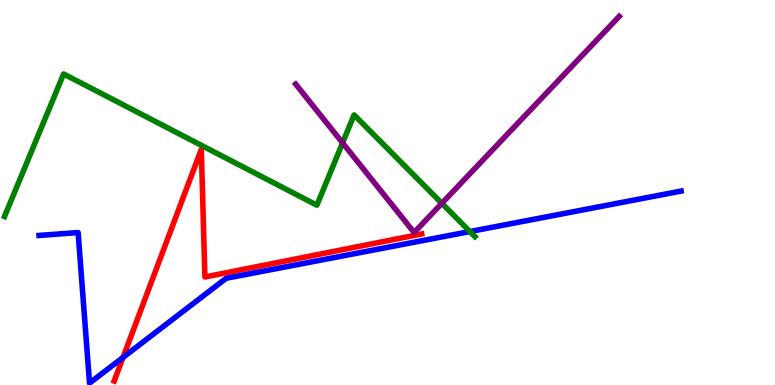[{'lines': ['blue', 'red'], 'intersections': [{'x': 1.59, 'y': 0.717}]}, {'lines': ['green', 'red'], 'intersections': []}, {'lines': ['purple', 'red'], 'intersections': []}, {'lines': ['blue', 'green'], 'intersections': [{'x': 6.06, 'y': 3.99}]}, {'lines': ['blue', 'purple'], 'intersections': []}, {'lines': ['green', 'purple'], 'intersections': [{'x': 4.42, 'y': 6.29}, {'x': 5.7, 'y': 4.72}]}]